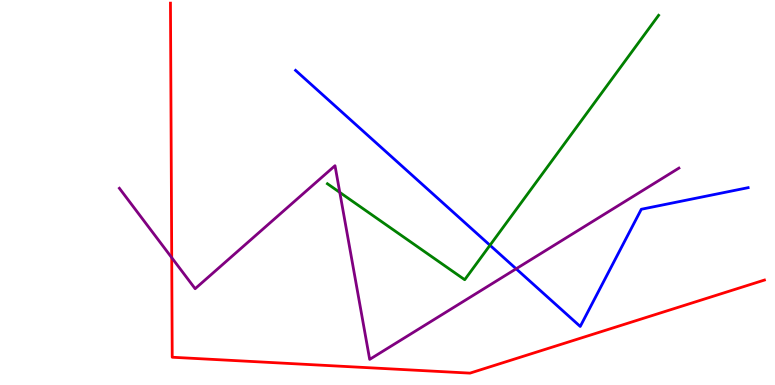[{'lines': ['blue', 'red'], 'intersections': []}, {'lines': ['green', 'red'], 'intersections': []}, {'lines': ['purple', 'red'], 'intersections': [{'x': 2.22, 'y': 3.31}]}, {'lines': ['blue', 'green'], 'intersections': [{'x': 6.32, 'y': 3.63}]}, {'lines': ['blue', 'purple'], 'intersections': [{'x': 6.66, 'y': 3.02}]}, {'lines': ['green', 'purple'], 'intersections': [{'x': 4.38, 'y': 5.0}]}]